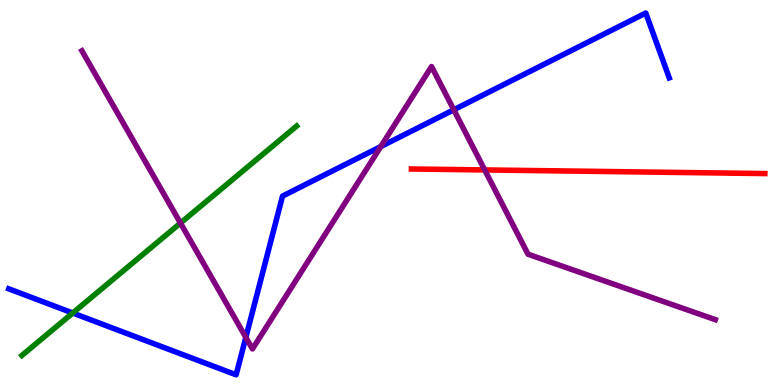[{'lines': ['blue', 'red'], 'intersections': []}, {'lines': ['green', 'red'], 'intersections': []}, {'lines': ['purple', 'red'], 'intersections': [{'x': 6.25, 'y': 5.59}]}, {'lines': ['blue', 'green'], 'intersections': [{'x': 0.938, 'y': 1.87}]}, {'lines': ['blue', 'purple'], 'intersections': [{'x': 3.17, 'y': 1.24}, {'x': 4.91, 'y': 6.19}, {'x': 5.86, 'y': 7.15}]}, {'lines': ['green', 'purple'], 'intersections': [{'x': 2.33, 'y': 4.21}]}]